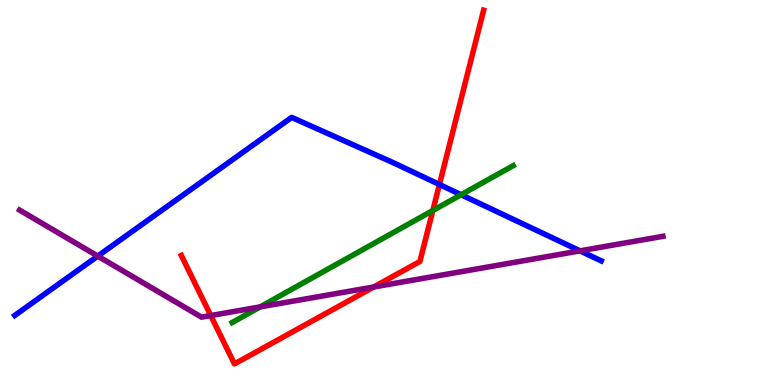[{'lines': ['blue', 'red'], 'intersections': [{'x': 5.67, 'y': 5.21}]}, {'lines': ['green', 'red'], 'intersections': [{'x': 5.58, 'y': 4.53}]}, {'lines': ['purple', 'red'], 'intersections': [{'x': 2.72, 'y': 1.8}, {'x': 4.82, 'y': 2.55}]}, {'lines': ['blue', 'green'], 'intersections': [{'x': 5.95, 'y': 4.94}]}, {'lines': ['blue', 'purple'], 'intersections': [{'x': 1.26, 'y': 3.35}, {'x': 7.48, 'y': 3.48}]}, {'lines': ['green', 'purple'], 'intersections': [{'x': 3.36, 'y': 2.03}]}]